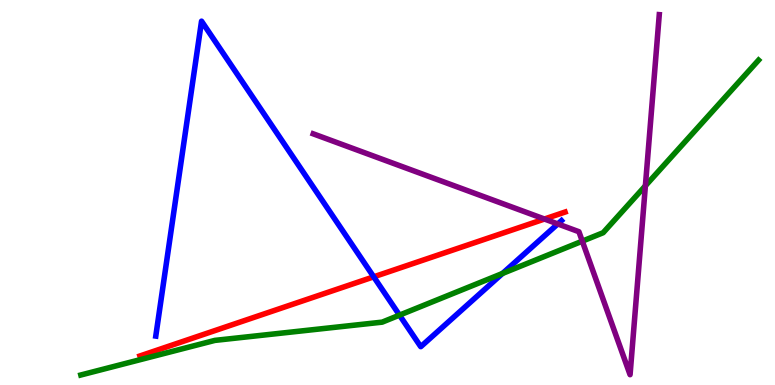[{'lines': ['blue', 'red'], 'intersections': [{'x': 4.82, 'y': 2.81}]}, {'lines': ['green', 'red'], 'intersections': []}, {'lines': ['purple', 'red'], 'intersections': [{'x': 7.03, 'y': 4.31}]}, {'lines': ['blue', 'green'], 'intersections': [{'x': 5.15, 'y': 1.81}, {'x': 6.48, 'y': 2.9}]}, {'lines': ['blue', 'purple'], 'intersections': [{'x': 7.2, 'y': 4.18}]}, {'lines': ['green', 'purple'], 'intersections': [{'x': 7.51, 'y': 3.74}, {'x': 8.33, 'y': 5.17}]}]